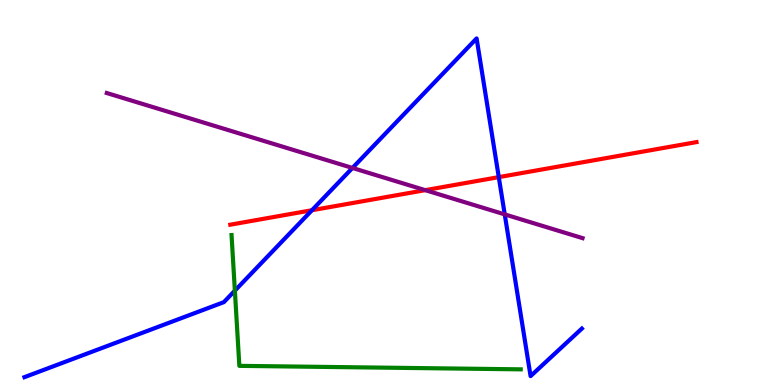[{'lines': ['blue', 'red'], 'intersections': [{'x': 4.03, 'y': 4.54}, {'x': 6.44, 'y': 5.4}]}, {'lines': ['green', 'red'], 'intersections': []}, {'lines': ['purple', 'red'], 'intersections': [{'x': 5.49, 'y': 5.06}]}, {'lines': ['blue', 'green'], 'intersections': [{'x': 3.03, 'y': 2.45}]}, {'lines': ['blue', 'purple'], 'intersections': [{'x': 4.55, 'y': 5.64}, {'x': 6.51, 'y': 4.43}]}, {'lines': ['green', 'purple'], 'intersections': []}]